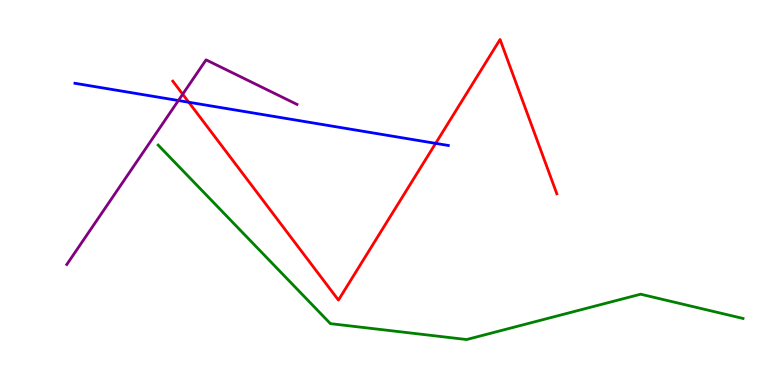[{'lines': ['blue', 'red'], 'intersections': [{'x': 2.44, 'y': 7.34}, {'x': 5.62, 'y': 6.28}]}, {'lines': ['green', 'red'], 'intersections': []}, {'lines': ['purple', 'red'], 'intersections': [{'x': 2.36, 'y': 7.55}]}, {'lines': ['blue', 'green'], 'intersections': []}, {'lines': ['blue', 'purple'], 'intersections': [{'x': 2.3, 'y': 7.39}]}, {'lines': ['green', 'purple'], 'intersections': []}]